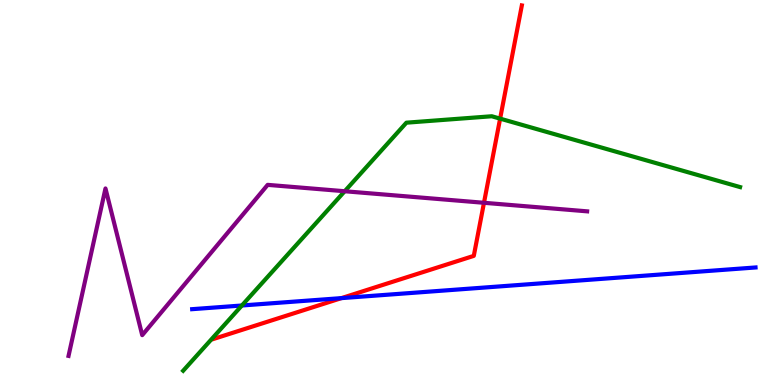[{'lines': ['blue', 'red'], 'intersections': [{'x': 4.41, 'y': 2.26}]}, {'lines': ['green', 'red'], 'intersections': [{'x': 6.45, 'y': 6.92}]}, {'lines': ['purple', 'red'], 'intersections': [{'x': 6.24, 'y': 4.73}]}, {'lines': ['blue', 'green'], 'intersections': [{'x': 3.12, 'y': 2.07}]}, {'lines': ['blue', 'purple'], 'intersections': []}, {'lines': ['green', 'purple'], 'intersections': [{'x': 4.45, 'y': 5.03}]}]